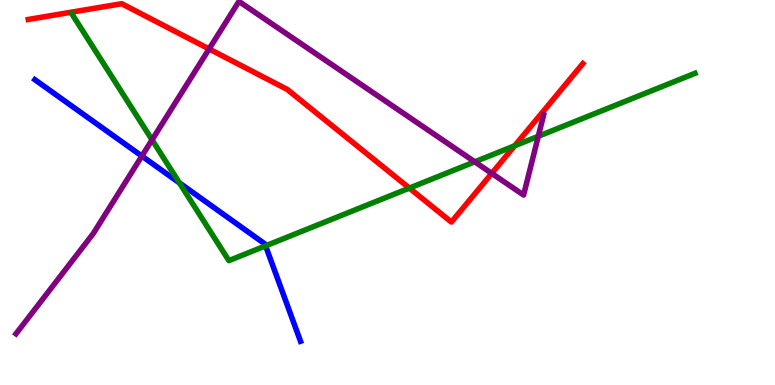[{'lines': ['blue', 'red'], 'intersections': []}, {'lines': ['green', 'red'], 'intersections': [{'x': 5.28, 'y': 5.11}, {'x': 6.64, 'y': 6.21}]}, {'lines': ['purple', 'red'], 'intersections': [{'x': 2.7, 'y': 8.73}, {'x': 6.35, 'y': 5.5}]}, {'lines': ['blue', 'green'], 'intersections': [{'x': 2.32, 'y': 5.25}, {'x': 3.43, 'y': 3.61}]}, {'lines': ['blue', 'purple'], 'intersections': [{'x': 1.83, 'y': 5.95}]}, {'lines': ['green', 'purple'], 'intersections': [{'x': 1.96, 'y': 6.37}, {'x': 6.13, 'y': 5.8}, {'x': 6.95, 'y': 6.46}]}]